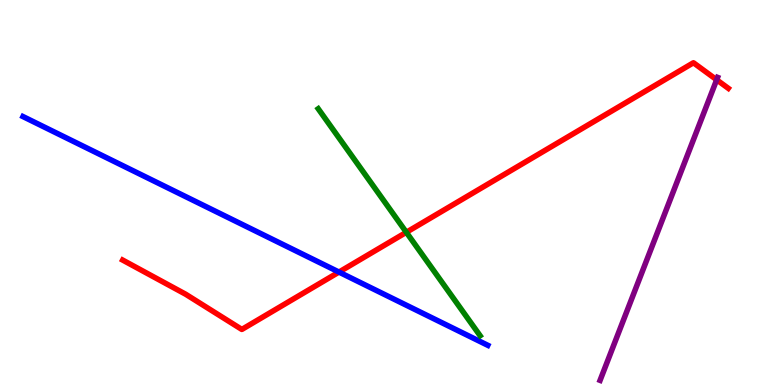[{'lines': ['blue', 'red'], 'intersections': [{'x': 4.37, 'y': 2.93}]}, {'lines': ['green', 'red'], 'intersections': [{'x': 5.24, 'y': 3.97}]}, {'lines': ['purple', 'red'], 'intersections': [{'x': 9.25, 'y': 7.93}]}, {'lines': ['blue', 'green'], 'intersections': []}, {'lines': ['blue', 'purple'], 'intersections': []}, {'lines': ['green', 'purple'], 'intersections': []}]